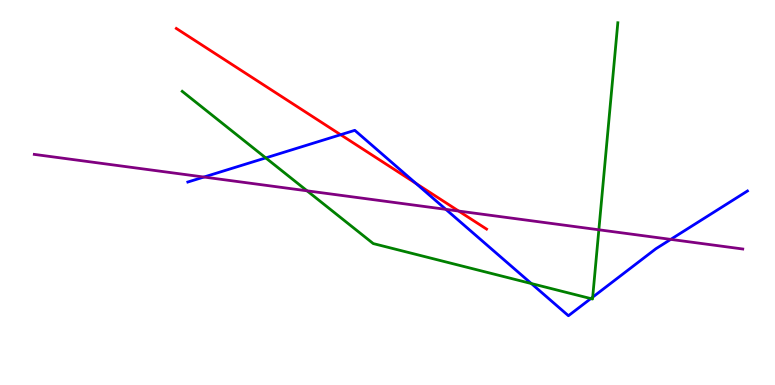[{'lines': ['blue', 'red'], 'intersections': [{'x': 4.4, 'y': 6.5}, {'x': 5.37, 'y': 5.24}]}, {'lines': ['green', 'red'], 'intersections': []}, {'lines': ['purple', 'red'], 'intersections': [{'x': 5.92, 'y': 4.52}]}, {'lines': ['blue', 'green'], 'intersections': [{'x': 3.43, 'y': 5.9}, {'x': 6.86, 'y': 2.64}, {'x': 7.62, 'y': 2.24}, {'x': 7.65, 'y': 2.28}]}, {'lines': ['blue', 'purple'], 'intersections': [{'x': 2.63, 'y': 5.4}, {'x': 5.75, 'y': 4.56}, {'x': 8.65, 'y': 3.78}]}, {'lines': ['green', 'purple'], 'intersections': [{'x': 3.96, 'y': 5.04}, {'x': 7.73, 'y': 4.03}]}]